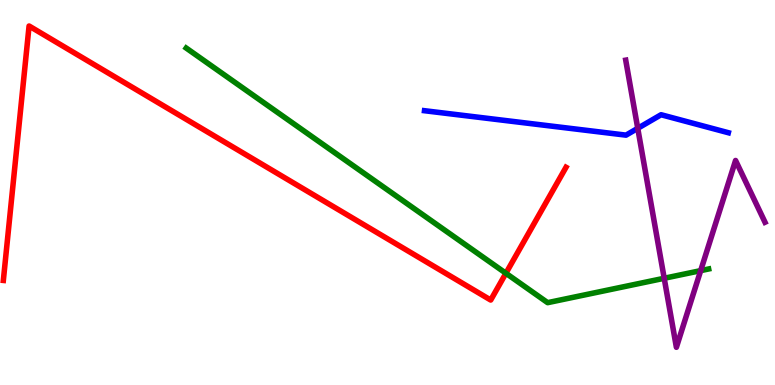[{'lines': ['blue', 'red'], 'intersections': []}, {'lines': ['green', 'red'], 'intersections': [{'x': 6.53, 'y': 2.9}]}, {'lines': ['purple', 'red'], 'intersections': []}, {'lines': ['blue', 'green'], 'intersections': []}, {'lines': ['blue', 'purple'], 'intersections': [{'x': 8.23, 'y': 6.67}]}, {'lines': ['green', 'purple'], 'intersections': [{'x': 8.57, 'y': 2.77}, {'x': 9.04, 'y': 2.97}]}]